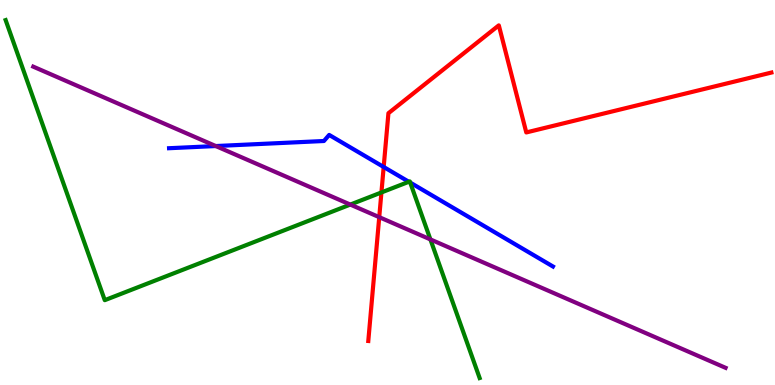[{'lines': ['blue', 'red'], 'intersections': [{'x': 4.95, 'y': 5.66}]}, {'lines': ['green', 'red'], 'intersections': [{'x': 4.92, 'y': 5.0}]}, {'lines': ['purple', 'red'], 'intersections': [{'x': 4.89, 'y': 4.36}]}, {'lines': ['blue', 'green'], 'intersections': [{'x': 5.28, 'y': 5.28}, {'x': 5.29, 'y': 5.26}]}, {'lines': ['blue', 'purple'], 'intersections': [{'x': 2.78, 'y': 6.21}]}, {'lines': ['green', 'purple'], 'intersections': [{'x': 4.52, 'y': 4.69}, {'x': 5.55, 'y': 3.78}]}]